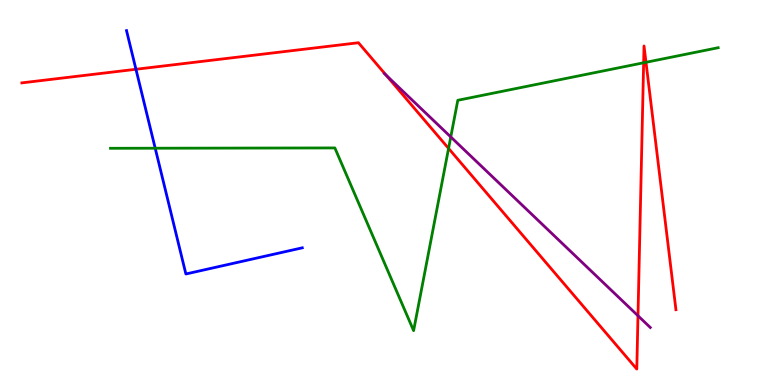[{'lines': ['blue', 'red'], 'intersections': [{'x': 1.75, 'y': 8.2}]}, {'lines': ['green', 'red'], 'intersections': [{'x': 5.79, 'y': 6.15}, {'x': 8.31, 'y': 8.37}, {'x': 8.34, 'y': 8.38}]}, {'lines': ['purple', 'red'], 'intersections': [{'x': 4.98, 'y': 8.04}, {'x': 8.23, 'y': 1.8}]}, {'lines': ['blue', 'green'], 'intersections': [{'x': 2.0, 'y': 6.15}]}, {'lines': ['blue', 'purple'], 'intersections': []}, {'lines': ['green', 'purple'], 'intersections': [{'x': 5.82, 'y': 6.44}]}]